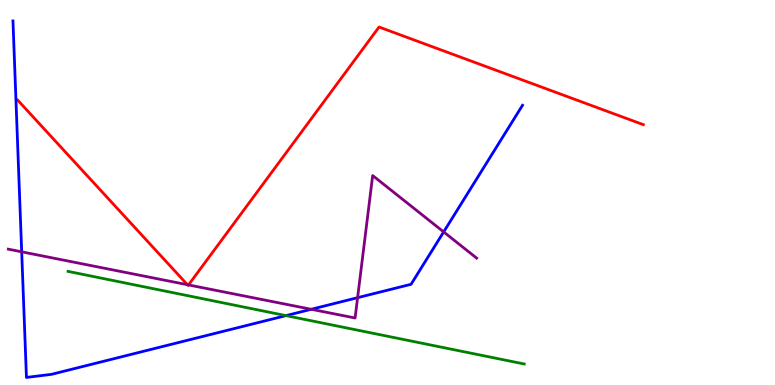[{'lines': ['blue', 'red'], 'intersections': []}, {'lines': ['green', 'red'], 'intersections': []}, {'lines': ['purple', 'red'], 'intersections': [{'x': 2.42, 'y': 2.6}, {'x': 2.43, 'y': 2.6}]}, {'lines': ['blue', 'green'], 'intersections': [{'x': 3.69, 'y': 1.8}]}, {'lines': ['blue', 'purple'], 'intersections': [{'x': 0.28, 'y': 3.46}, {'x': 4.02, 'y': 1.97}, {'x': 4.61, 'y': 2.27}, {'x': 5.72, 'y': 3.98}]}, {'lines': ['green', 'purple'], 'intersections': []}]